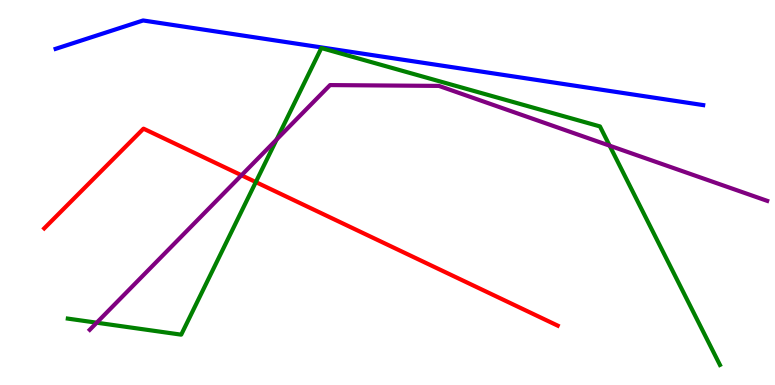[{'lines': ['blue', 'red'], 'intersections': []}, {'lines': ['green', 'red'], 'intersections': [{'x': 3.3, 'y': 5.27}]}, {'lines': ['purple', 'red'], 'intersections': [{'x': 3.12, 'y': 5.45}]}, {'lines': ['blue', 'green'], 'intersections': []}, {'lines': ['blue', 'purple'], 'intersections': []}, {'lines': ['green', 'purple'], 'intersections': [{'x': 1.25, 'y': 1.62}, {'x': 3.57, 'y': 6.38}, {'x': 7.87, 'y': 6.22}]}]